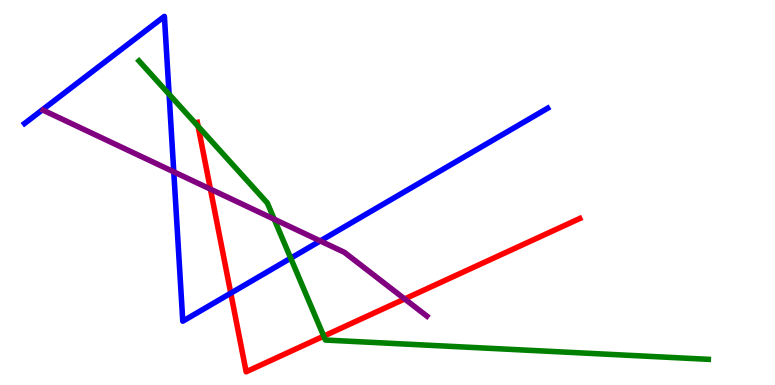[{'lines': ['blue', 'red'], 'intersections': [{'x': 2.98, 'y': 2.39}]}, {'lines': ['green', 'red'], 'intersections': [{'x': 2.56, 'y': 6.72}, {'x': 4.18, 'y': 1.27}]}, {'lines': ['purple', 'red'], 'intersections': [{'x': 2.72, 'y': 5.09}, {'x': 5.22, 'y': 2.24}]}, {'lines': ['blue', 'green'], 'intersections': [{'x': 2.18, 'y': 7.55}, {'x': 3.75, 'y': 3.29}]}, {'lines': ['blue', 'purple'], 'intersections': [{'x': 2.24, 'y': 5.54}, {'x': 4.13, 'y': 3.74}]}, {'lines': ['green', 'purple'], 'intersections': [{'x': 3.54, 'y': 4.31}]}]